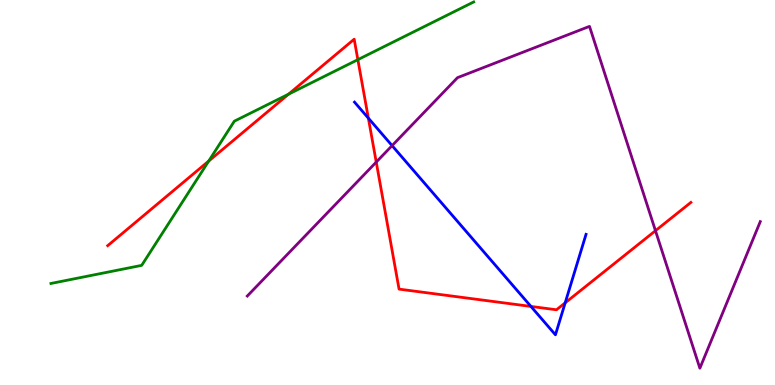[{'lines': ['blue', 'red'], 'intersections': [{'x': 4.75, 'y': 6.93}, {'x': 6.85, 'y': 2.04}, {'x': 7.29, 'y': 2.13}]}, {'lines': ['green', 'red'], 'intersections': [{'x': 2.69, 'y': 5.82}, {'x': 3.72, 'y': 7.55}, {'x': 4.62, 'y': 8.45}]}, {'lines': ['purple', 'red'], 'intersections': [{'x': 4.85, 'y': 5.79}, {'x': 8.46, 'y': 4.01}]}, {'lines': ['blue', 'green'], 'intersections': []}, {'lines': ['blue', 'purple'], 'intersections': [{'x': 5.06, 'y': 6.22}]}, {'lines': ['green', 'purple'], 'intersections': []}]